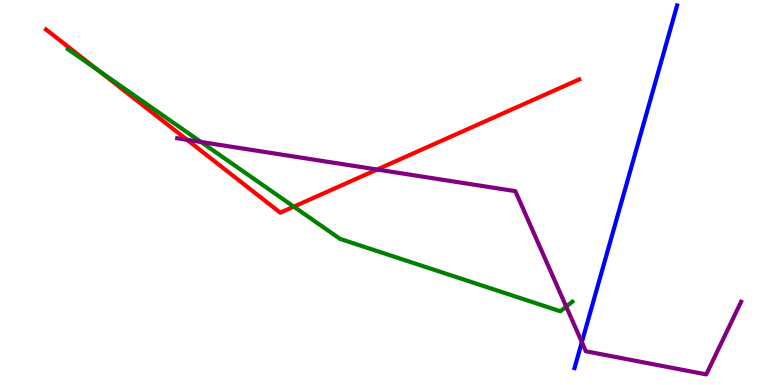[{'lines': ['blue', 'red'], 'intersections': []}, {'lines': ['green', 'red'], 'intersections': [{'x': 1.27, 'y': 8.17}, {'x': 3.79, 'y': 4.63}]}, {'lines': ['purple', 'red'], 'intersections': [{'x': 2.41, 'y': 6.37}, {'x': 4.87, 'y': 5.6}]}, {'lines': ['blue', 'green'], 'intersections': []}, {'lines': ['blue', 'purple'], 'intersections': [{'x': 7.51, 'y': 1.11}]}, {'lines': ['green', 'purple'], 'intersections': [{'x': 2.59, 'y': 6.31}, {'x': 7.31, 'y': 2.04}]}]